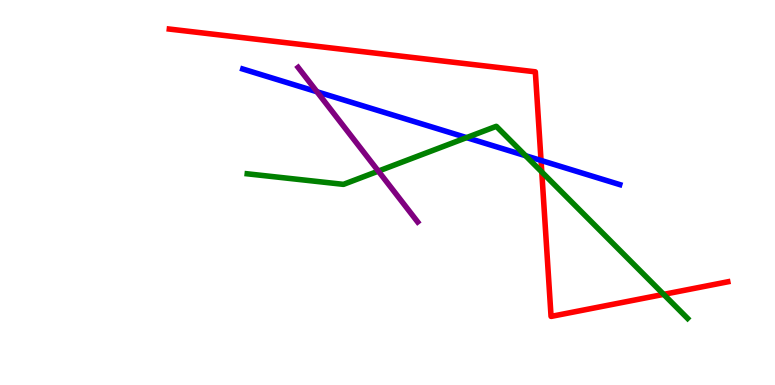[{'lines': ['blue', 'red'], 'intersections': [{'x': 6.98, 'y': 5.83}]}, {'lines': ['green', 'red'], 'intersections': [{'x': 6.99, 'y': 5.53}, {'x': 8.56, 'y': 2.35}]}, {'lines': ['purple', 'red'], 'intersections': []}, {'lines': ['blue', 'green'], 'intersections': [{'x': 6.02, 'y': 6.43}, {'x': 6.78, 'y': 5.96}]}, {'lines': ['blue', 'purple'], 'intersections': [{'x': 4.09, 'y': 7.62}]}, {'lines': ['green', 'purple'], 'intersections': [{'x': 4.88, 'y': 5.56}]}]